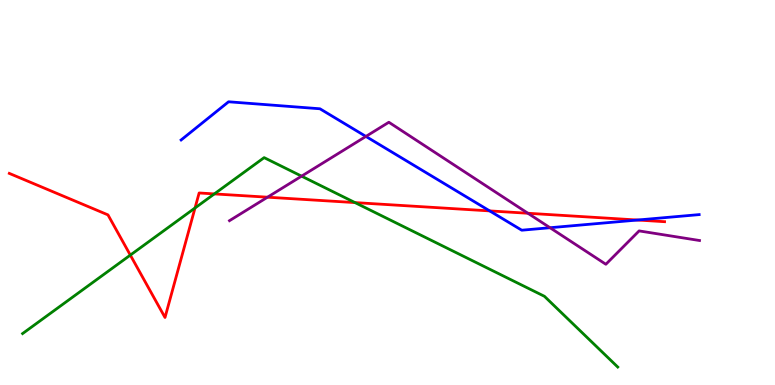[{'lines': ['blue', 'red'], 'intersections': [{'x': 6.32, 'y': 4.52}, {'x': 8.23, 'y': 4.29}]}, {'lines': ['green', 'red'], 'intersections': [{'x': 1.68, 'y': 3.37}, {'x': 2.52, 'y': 4.6}, {'x': 2.77, 'y': 4.96}, {'x': 4.58, 'y': 4.74}]}, {'lines': ['purple', 'red'], 'intersections': [{'x': 3.45, 'y': 4.88}, {'x': 6.81, 'y': 4.46}]}, {'lines': ['blue', 'green'], 'intersections': []}, {'lines': ['blue', 'purple'], 'intersections': [{'x': 4.72, 'y': 6.46}, {'x': 7.1, 'y': 4.09}]}, {'lines': ['green', 'purple'], 'intersections': [{'x': 3.89, 'y': 5.42}]}]